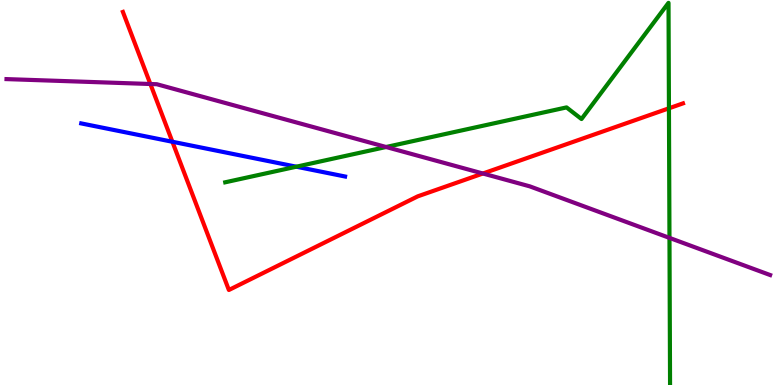[{'lines': ['blue', 'red'], 'intersections': [{'x': 2.22, 'y': 6.32}]}, {'lines': ['green', 'red'], 'intersections': [{'x': 8.63, 'y': 7.19}]}, {'lines': ['purple', 'red'], 'intersections': [{'x': 1.94, 'y': 7.82}, {'x': 6.23, 'y': 5.49}]}, {'lines': ['blue', 'green'], 'intersections': [{'x': 3.82, 'y': 5.67}]}, {'lines': ['blue', 'purple'], 'intersections': []}, {'lines': ['green', 'purple'], 'intersections': [{'x': 4.98, 'y': 6.18}, {'x': 8.64, 'y': 3.82}]}]